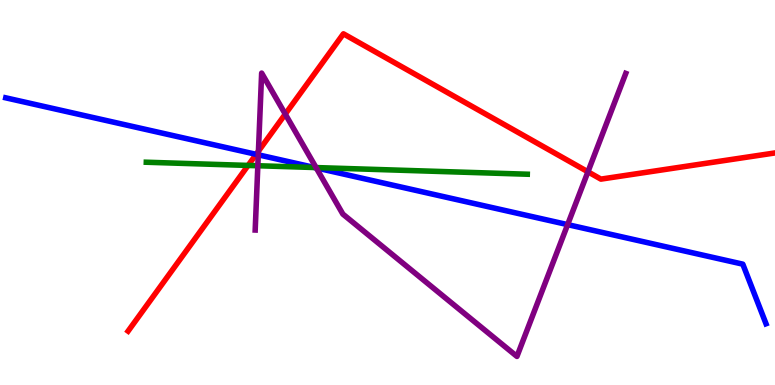[{'lines': ['blue', 'red'], 'intersections': [{'x': 3.31, 'y': 5.99}]}, {'lines': ['green', 'red'], 'intersections': [{'x': 3.2, 'y': 5.7}]}, {'lines': ['purple', 'red'], 'intersections': [{'x': 3.33, 'y': 6.07}, {'x': 3.68, 'y': 7.04}, {'x': 7.59, 'y': 5.54}]}, {'lines': ['blue', 'green'], 'intersections': [{'x': 4.06, 'y': 5.65}]}, {'lines': ['blue', 'purple'], 'intersections': [{'x': 3.33, 'y': 5.98}, {'x': 4.08, 'y': 5.64}, {'x': 7.32, 'y': 4.17}]}, {'lines': ['green', 'purple'], 'intersections': [{'x': 3.33, 'y': 5.7}, {'x': 4.08, 'y': 5.65}]}]